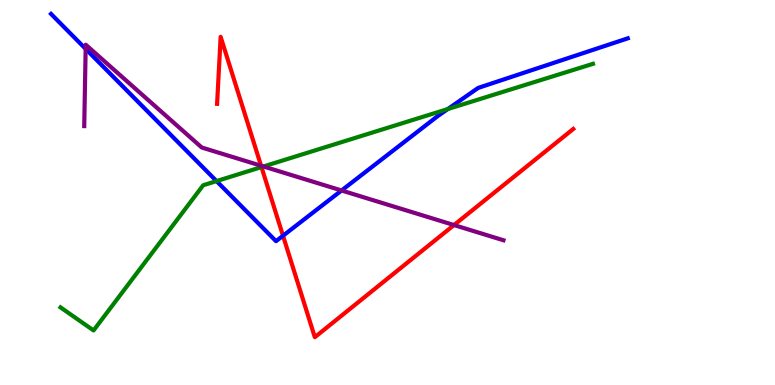[{'lines': ['blue', 'red'], 'intersections': [{'x': 3.65, 'y': 3.88}]}, {'lines': ['green', 'red'], 'intersections': [{'x': 3.37, 'y': 5.66}]}, {'lines': ['purple', 'red'], 'intersections': [{'x': 3.37, 'y': 5.7}, {'x': 5.86, 'y': 4.15}]}, {'lines': ['blue', 'green'], 'intersections': [{'x': 2.79, 'y': 5.3}, {'x': 5.78, 'y': 7.17}]}, {'lines': ['blue', 'purple'], 'intersections': [{'x': 1.11, 'y': 8.73}, {'x': 4.41, 'y': 5.05}]}, {'lines': ['green', 'purple'], 'intersections': [{'x': 3.4, 'y': 5.68}]}]